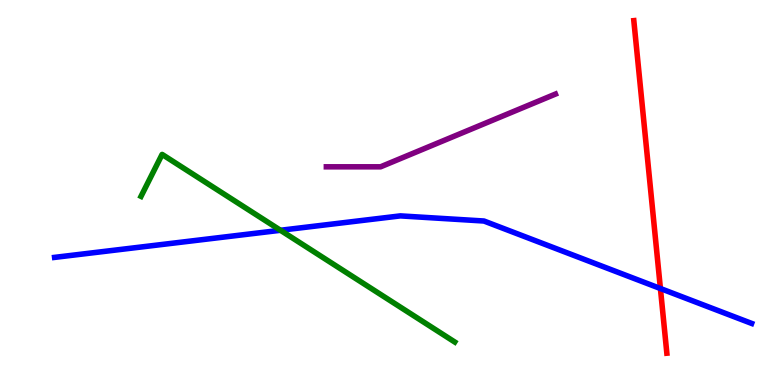[{'lines': ['blue', 'red'], 'intersections': [{'x': 8.52, 'y': 2.51}]}, {'lines': ['green', 'red'], 'intersections': []}, {'lines': ['purple', 'red'], 'intersections': []}, {'lines': ['blue', 'green'], 'intersections': [{'x': 3.62, 'y': 4.02}]}, {'lines': ['blue', 'purple'], 'intersections': []}, {'lines': ['green', 'purple'], 'intersections': []}]